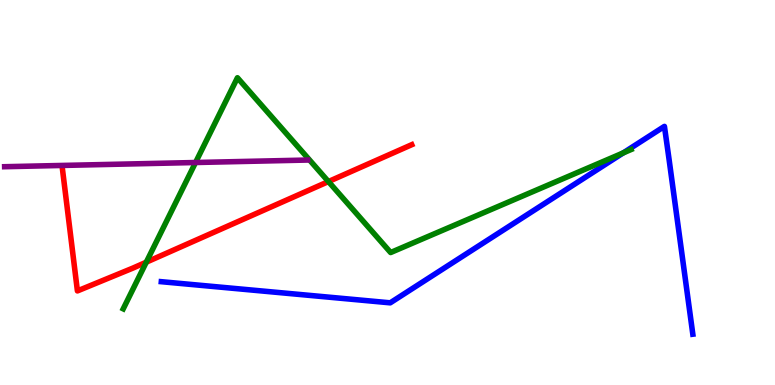[{'lines': ['blue', 'red'], 'intersections': []}, {'lines': ['green', 'red'], 'intersections': [{'x': 1.89, 'y': 3.19}, {'x': 4.24, 'y': 5.28}]}, {'lines': ['purple', 'red'], 'intersections': []}, {'lines': ['blue', 'green'], 'intersections': [{'x': 8.04, 'y': 6.03}]}, {'lines': ['blue', 'purple'], 'intersections': []}, {'lines': ['green', 'purple'], 'intersections': [{'x': 2.52, 'y': 5.78}]}]